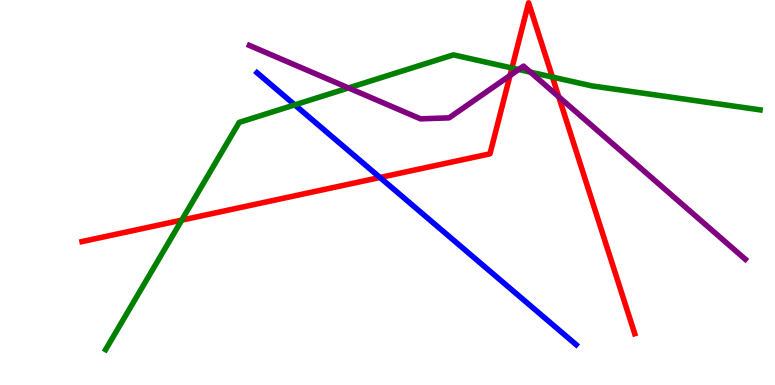[{'lines': ['blue', 'red'], 'intersections': [{'x': 4.9, 'y': 5.39}]}, {'lines': ['green', 'red'], 'intersections': [{'x': 2.35, 'y': 4.28}, {'x': 6.61, 'y': 8.23}, {'x': 7.13, 'y': 8.0}]}, {'lines': ['purple', 'red'], 'intersections': [{'x': 6.58, 'y': 8.04}, {'x': 7.21, 'y': 7.49}]}, {'lines': ['blue', 'green'], 'intersections': [{'x': 3.8, 'y': 7.28}]}, {'lines': ['blue', 'purple'], 'intersections': []}, {'lines': ['green', 'purple'], 'intersections': [{'x': 4.5, 'y': 7.72}, {'x': 6.69, 'y': 8.19}, {'x': 6.84, 'y': 8.13}]}]